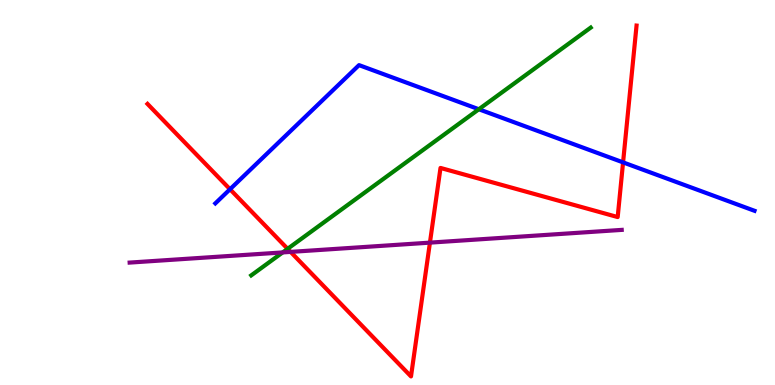[{'lines': ['blue', 'red'], 'intersections': [{'x': 2.97, 'y': 5.08}, {'x': 8.04, 'y': 5.78}]}, {'lines': ['green', 'red'], 'intersections': [{'x': 3.71, 'y': 3.54}]}, {'lines': ['purple', 'red'], 'intersections': [{'x': 3.75, 'y': 3.46}, {'x': 5.55, 'y': 3.7}]}, {'lines': ['blue', 'green'], 'intersections': [{'x': 6.18, 'y': 7.16}]}, {'lines': ['blue', 'purple'], 'intersections': []}, {'lines': ['green', 'purple'], 'intersections': [{'x': 3.65, 'y': 3.44}]}]